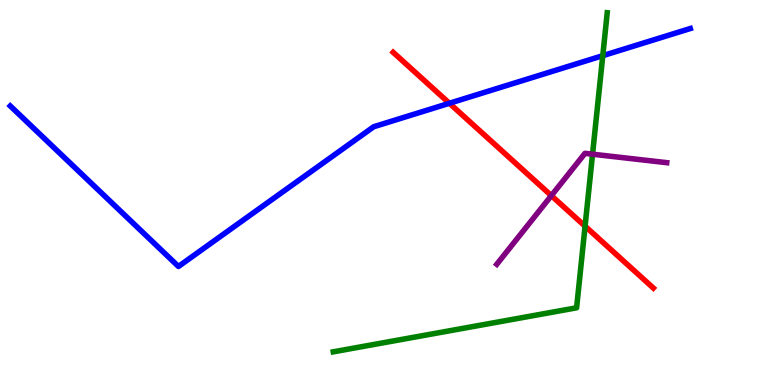[{'lines': ['blue', 'red'], 'intersections': [{'x': 5.8, 'y': 7.32}]}, {'lines': ['green', 'red'], 'intersections': [{'x': 7.55, 'y': 4.12}]}, {'lines': ['purple', 'red'], 'intersections': [{'x': 7.11, 'y': 4.92}]}, {'lines': ['blue', 'green'], 'intersections': [{'x': 7.78, 'y': 8.55}]}, {'lines': ['blue', 'purple'], 'intersections': []}, {'lines': ['green', 'purple'], 'intersections': [{'x': 7.65, 'y': 5.99}]}]